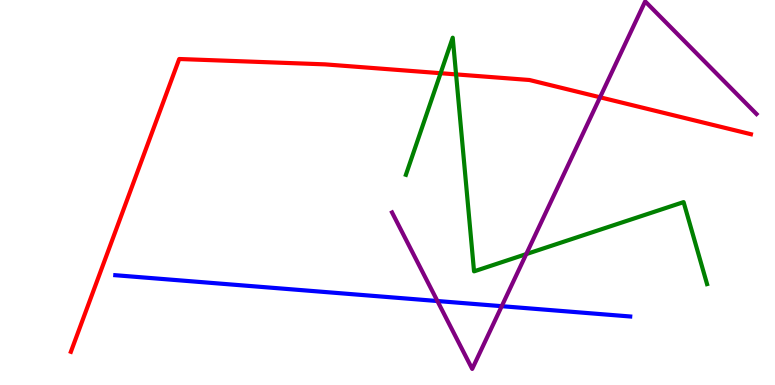[{'lines': ['blue', 'red'], 'intersections': []}, {'lines': ['green', 'red'], 'intersections': [{'x': 5.69, 'y': 8.1}, {'x': 5.88, 'y': 8.07}]}, {'lines': ['purple', 'red'], 'intersections': [{'x': 7.74, 'y': 7.47}]}, {'lines': ['blue', 'green'], 'intersections': []}, {'lines': ['blue', 'purple'], 'intersections': [{'x': 5.64, 'y': 2.18}, {'x': 6.47, 'y': 2.05}]}, {'lines': ['green', 'purple'], 'intersections': [{'x': 6.79, 'y': 3.4}]}]